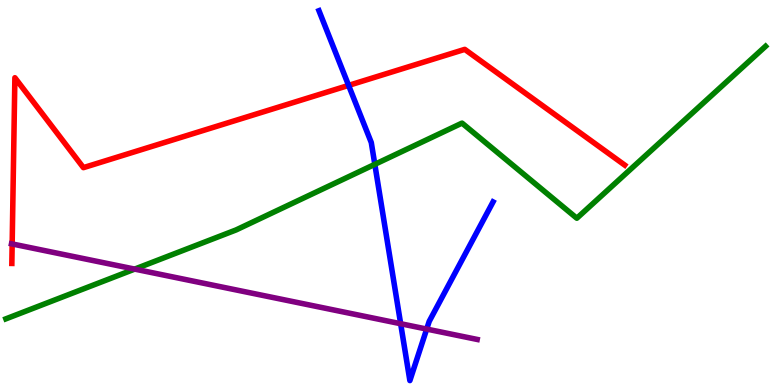[{'lines': ['blue', 'red'], 'intersections': [{'x': 4.5, 'y': 7.78}]}, {'lines': ['green', 'red'], 'intersections': []}, {'lines': ['purple', 'red'], 'intersections': [{'x': 0.157, 'y': 3.66}]}, {'lines': ['blue', 'green'], 'intersections': [{'x': 4.84, 'y': 5.73}]}, {'lines': ['blue', 'purple'], 'intersections': [{'x': 5.17, 'y': 1.59}, {'x': 5.51, 'y': 1.45}]}, {'lines': ['green', 'purple'], 'intersections': [{'x': 1.74, 'y': 3.01}]}]